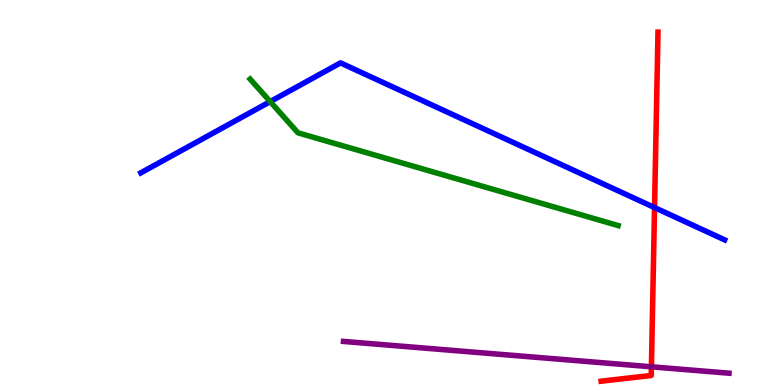[{'lines': ['blue', 'red'], 'intersections': [{'x': 8.45, 'y': 4.61}]}, {'lines': ['green', 'red'], 'intersections': []}, {'lines': ['purple', 'red'], 'intersections': [{'x': 8.41, 'y': 0.473}]}, {'lines': ['blue', 'green'], 'intersections': [{'x': 3.49, 'y': 7.36}]}, {'lines': ['blue', 'purple'], 'intersections': []}, {'lines': ['green', 'purple'], 'intersections': []}]